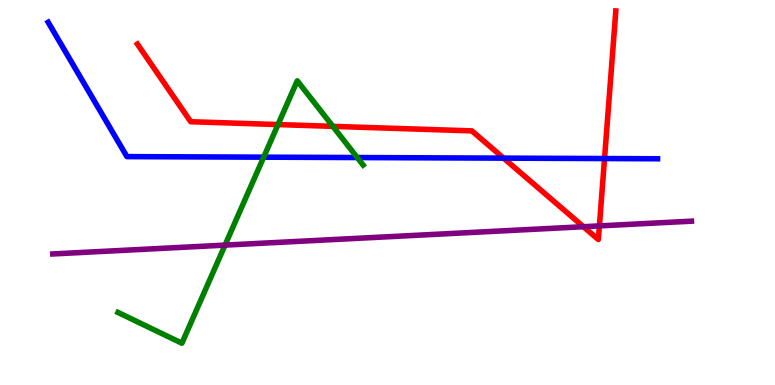[{'lines': ['blue', 'red'], 'intersections': [{'x': 6.5, 'y': 5.89}, {'x': 7.8, 'y': 5.88}]}, {'lines': ['green', 'red'], 'intersections': [{'x': 3.59, 'y': 6.76}, {'x': 4.3, 'y': 6.72}]}, {'lines': ['purple', 'red'], 'intersections': [{'x': 7.53, 'y': 4.11}, {'x': 7.73, 'y': 4.13}]}, {'lines': ['blue', 'green'], 'intersections': [{'x': 3.4, 'y': 5.92}, {'x': 4.61, 'y': 5.91}]}, {'lines': ['blue', 'purple'], 'intersections': []}, {'lines': ['green', 'purple'], 'intersections': [{'x': 2.9, 'y': 3.63}]}]